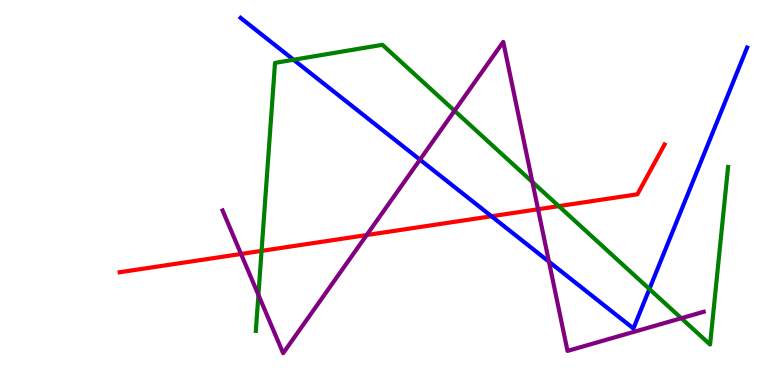[{'lines': ['blue', 'red'], 'intersections': [{'x': 6.34, 'y': 4.38}]}, {'lines': ['green', 'red'], 'intersections': [{'x': 3.37, 'y': 3.48}, {'x': 7.21, 'y': 4.65}]}, {'lines': ['purple', 'red'], 'intersections': [{'x': 3.11, 'y': 3.4}, {'x': 4.73, 'y': 3.89}, {'x': 6.94, 'y': 4.56}]}, {'lines': ['blue', 'green'], 'intersections': [{'x': 3.79, 'y': 8.45}, {'x': 8.38, 'y': 2.49}]}, {'lines': ['blue', 'purple'], 'intersections': [{'x': 5.42, 'y': 5.85}, {'x': 7.08, 'y': 3.2}]}, {'lines': ['green', 'purple'], 'intersections': [{'x': 3.33, 'y': 2.34}, {'x': 5.87, 'y': 7.12}, {'x': 6.87, 'y': 5.27}, {'x': 8.79, 'y': 1.73}]}]